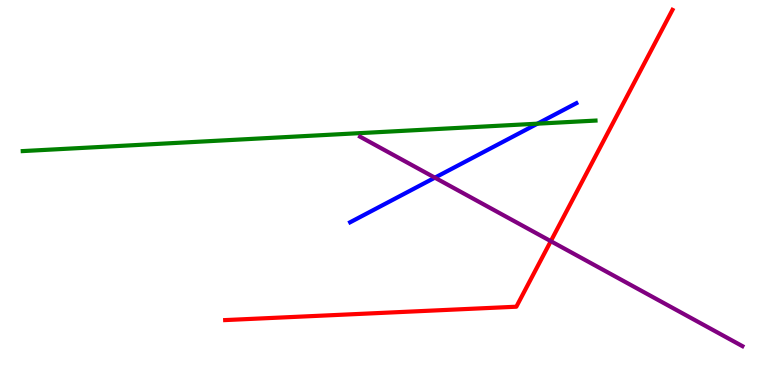[{'lines': ['blue', 'red'], 'intersections': []}, {'lines': ['green', 'red'], 'intersections': []}, {'lines': ['purple', 'red'], 'intersections': [{'x': 7.11, 'y': 3.74}]}, {'lines': ['blue', 'green'], 'intersections': [{'x': 6.94, 'y': 6.79}]}, {'lines': ['blue', 'purple'], 'intersections': [{'x': 5.61, 'y': 5.39}]}, {'lines': ['green', 'purple'], 'intersections': []}]